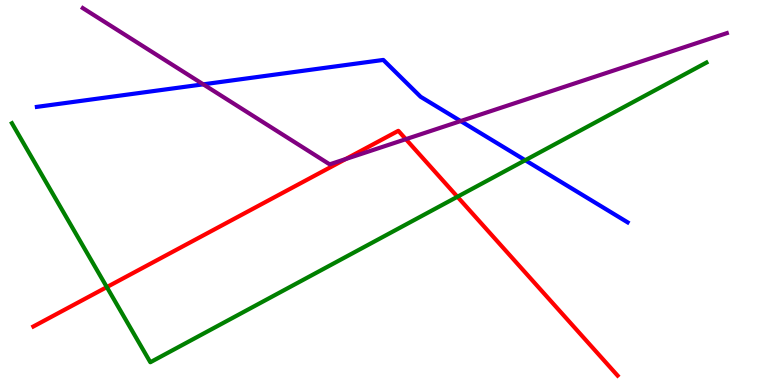[{'lines': ['blue', 'red'], 'intersections': []}, {'lines': ['green', 'red'], 'intersections': [{'x': 1.38, 'y': 2.54}, {'x': 5.9, 'y': 4.89}]}, {'lines': ['purple', 'red'], 'intersections': [{'x': 4.46, 'y': 5.87}, {'x': 5.24, 'y': 6.39}]}, {'lines': ['blue', 'green'], 'intersections': [{'x': 6.78, 'y': 5.84}]}, {'lines': ['blue', 'purple'], 'intersections': [{'x': 2.62, 'y': 7.81}, {'x': 5.94, 'y': 6.86}]}, {'lines': ['green', 'purple'], 'intersections': []}]